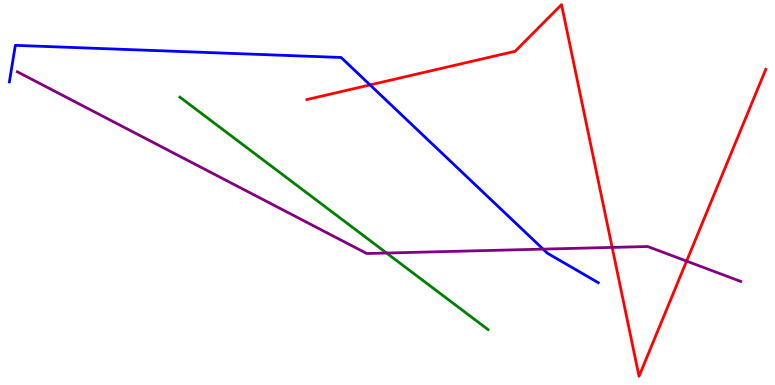[{'lines': ['blue', 'red'], 'intersections': [{'x': 4.77, 'y': 7.79}]}, {'lines': ['green', 'red'], 'intersections': []}, {'lines': ['purple', 'red'], 'intersections': [{'x': 7.9, 'y': 3.57}, {'x': 8.86, 'y': 3.22}]}, {'lines': ['blue', 'green'], 'intersections': []}, {'lines': ['blue', 'purple'], 'intersections': [{'x': 7.01, 'y': 3.53}]}, {'lines': ['green', 'purple'], 'intersections': [{'x': 4.99, 'y': 3.43}]}]